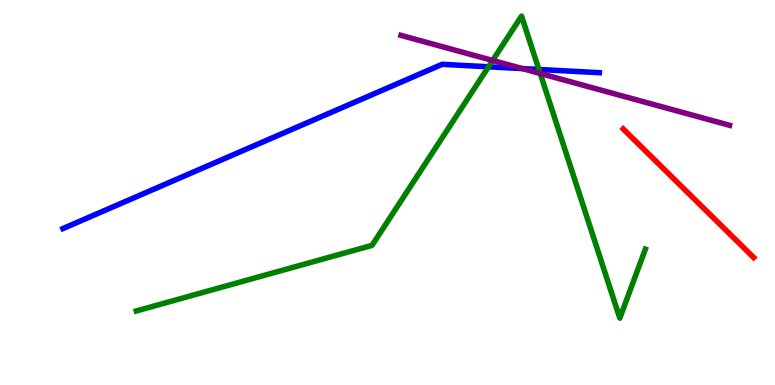[{'lines': ['blue', 'red'], 'intersections': []}, {'lines': ['green', 'red'], 'intersections': []}, {'lines': ['purple', 'red'], 'intersections': []}, {'lines': ['blue', 'green'], 'intersections': [{'x': 6.3, 'y': 8.27}, {'x': 6.95, 'y': 8.2}]}, {'lines': ['blue', 'purple'], 'intersections': [{'x': 6.74, 'y': 8.22}]}, {'lines': ['green', 'purple'], 'intersections': [{'x': 6.36, 'y': 8.43}, {'x': 6.97, 'y': 8.09}]}]